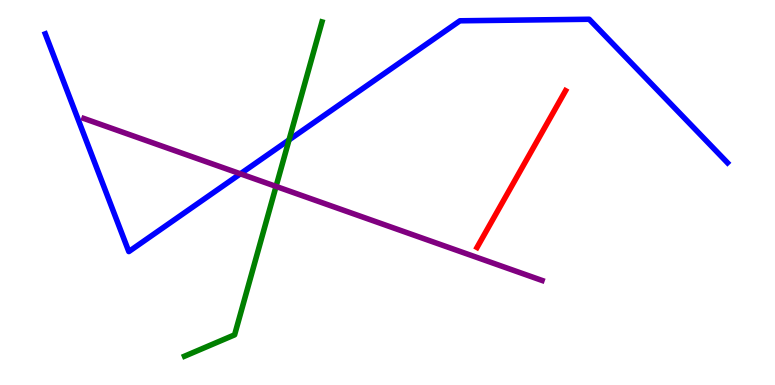[{'lines': ['blue', 'red'], 'intersections': []}, {'lines': ['green', 'red'], 'intersections': []}, {'lines': ['purple', 'red'], 'intersections': []}, {'lines': ['blue', 'green'], 'intersections': [{'x': 3.73, 'y': 6.37}]}, {'lines': ['blue', 'purple'], 'intersections': [{'x': 3.1, 'y': 5.49}]}, {'lines': ['green', 'purple'], 'intersections': [{'x': 3.56, 'y': 5.16}]}]